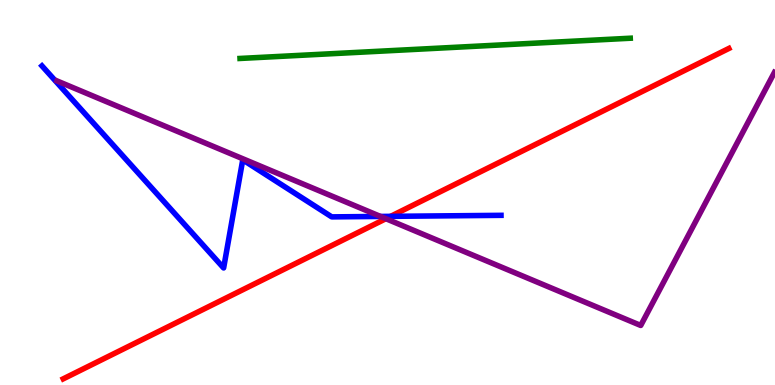[{'lines': ['blue', 'red'], 'intersections': [{'x': 5.04, 'y': 4.38}]}, {'lines': ['green', 'red'], 'intersections': []}, {'lines': ['purple', 'red'], 'intersections': [{'x': 4.98, 'y': 4.32}]}, {'lines': ['blue', 'green'], 'intersections': []}, {'lines': ['blue', 'purple'], 'intersections': [{'x': 4.91, 'y': 4.38}]}, {'lines': ['green', 'purple'], 'intersections': []}]